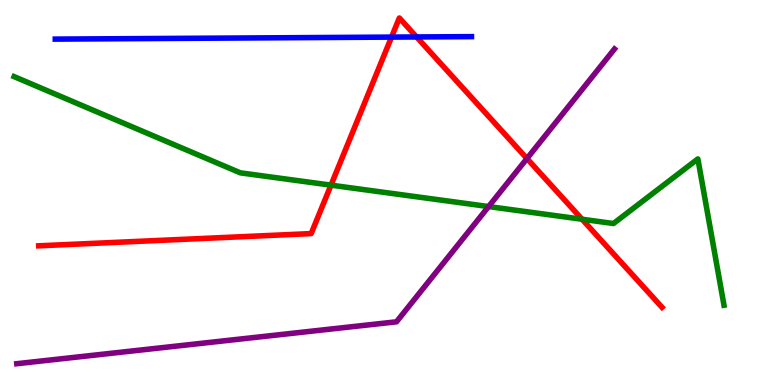[{'lines': ['blue', 'red'], 'intersections': [{'x': 5.05, 'y': 9.04}, {'x': 5.37, 'y': 9.04}]}, {'lines': ['green', 'red'], 'intersections': [{'x': 4.27, 'y': 5.19}, {'x': 7.51, 'y': 4.31}]}, {'lines': ['purple', 'red'], 'intersections': [{'x': 6.8, 'y': 5.88}]}, {'lines': ['blue', 'green'], 'intersections': []}, {'lines': ['blue', 'purple'], 'intersections': []}, {'lines': ['green', 'purple'], 'intersections': [{'x': 6.3, 'y': 4.63}]}]